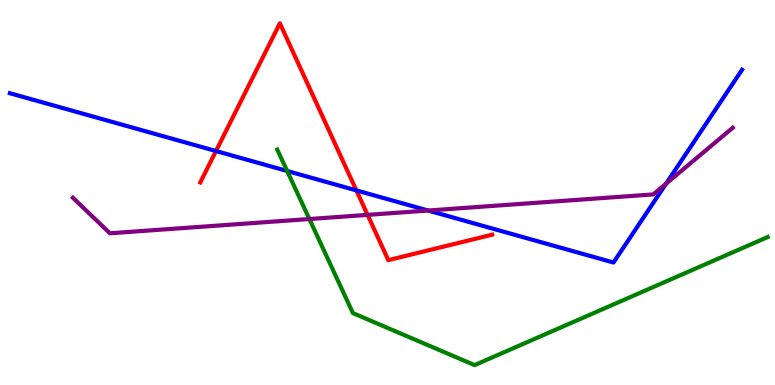[{'lines': ['blue', 'red'], 'intersections': [{'x': 2.79, 'y': 6.08}, {'x': 4.6, 'y': 5.05}]}, {'lines': ['green', 'red'], 'intersections': []}, {'lines': ['purple', 'red'], 'intersections': [{'x': 4.74, 'y': 4.42}]}, {'lines': ['blue', 'green'], 'intersections': [{'x': 3.71, 'y': 5.56}]}, {'lines': ['blue', 'purple'], 'intersections': [{'x': 5.52, 'y': 4.53}, {'x': 8.59, 'y': 5.23}]}, {'lines': ['green', 'purple'], 'intersections': [{'x': 3.99, 'y': 4.31}]}]